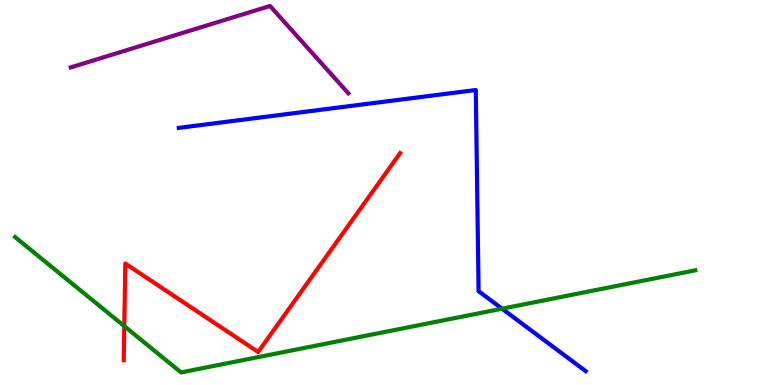[{'lines': ['blue', 'red'], 'intersections': []}, {'lines': ['green', 'red'], 'intersections': [{'x': 1.6, 'y': 1.53}]}, {'lines': ['purple', 'red'], 'intersections': []}, {'lines': ['blue', 'green'], 'intersections': [{'x': 6.48, 'y': 1.98}]}, {'lines': ['blue', 'purple'], 'intersections': []}, {'lines': ['green', 'purple'], 'intersections': []}]